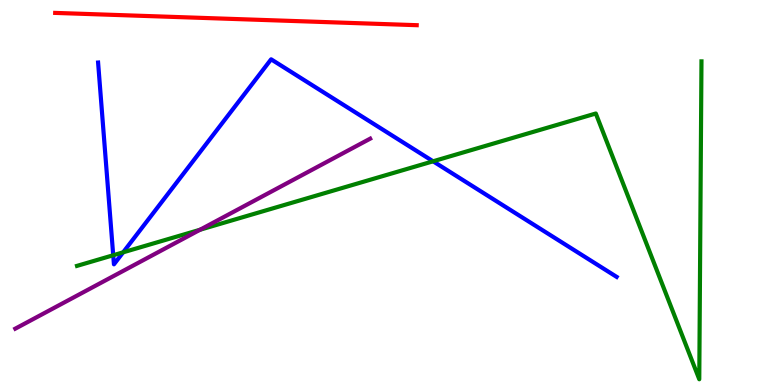[{'lines': ['blue', 'red'], 'intersections': []}, {'lines': ['green', 'red'], 'intersections': []}, {'lines': ['purple', 'red'], 'intersections': []}, {'lines': ['blue', 'green'], 'intersections': [{'x': 1.46, 'y': 3.37}, {'x': 1.59, 'y': 3.45}, {'x': 5.59, 'y': 5.81}]}, {'lines': ['blue', 'purple'], 'intersections': []}, {'lines': ['green', 'purple'], 'intersections': [{'x': 2.58, 'y': 4.03}]}]